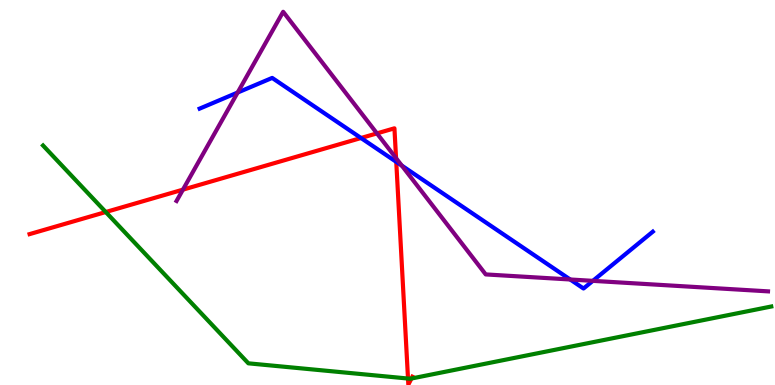[{'lines': ['blue', 'red'], 'intersections': [{'x': 4.66, 'y': 6.42}, {'x': 5.11, 'y': 5.8}]}, {'lines': ['green', 'red'], 'intersections': [{'x': 1.36, 'y': 4.49}, {'x': 5.26, 'y': 0.168}, {'x': 5.31, 'y': 0.168}]}, {'lines': ['purple', 'red'], 'intersections': [{'x': 2.36, 'y': 5.07}, {'x': 4.86, 'y': 6.54}, {'x': 5.11, 'y': 5.89}]}, {'lines': ['blue', 'green'], 'intersections': []}, {'lines': ['blue', 'purple'], 'intersections': [{'x': 3.07, 'y': 7.6}, {'x': 5.18, 'y': 5.7}, {'x': 7.36, 'y': 2.74}, {'x': 7.65, 'y': 2.71}]}, {'lines': ['green', 'purple'], 'intersections': []}]